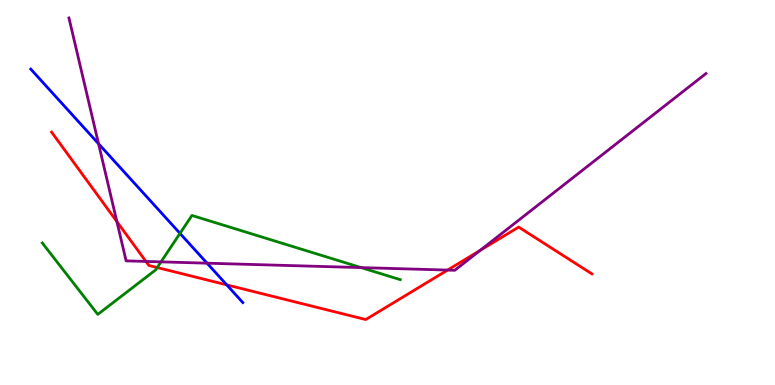[{'lines': ['blue', 'red'], 'intersections': [{'x': 2.93, 'y': 2.6}]}, {'lines': ['green', 'red'], 'intersections': [{'x': 2.03, 'y': 3.05}]}, {'lines': ['purple', 'red'], 'intersections': [{'x': 1.51, 'y': 4.24}, {'x': 1.88, 'y': 3.21}, {'x': 5.78, 'y': 2.99}, {'x': 6.2, 'y': 3.5}]}, {'lines': ['blue', 'green'], 'intersections': [{'x': 2.32, 'y': 3.94}]}, {'lines': ['blue', 'purple'], 'intersections': [{'x': 1.27, 'y': 6.27}, {'x': 2.67, 'y': 3.16}]}, {'lines': ['green', 'purple'], 'intersections': [{'x': 2.08, 'y': 3.2}, {'x': 4.66, 'y': 3.05}]}]